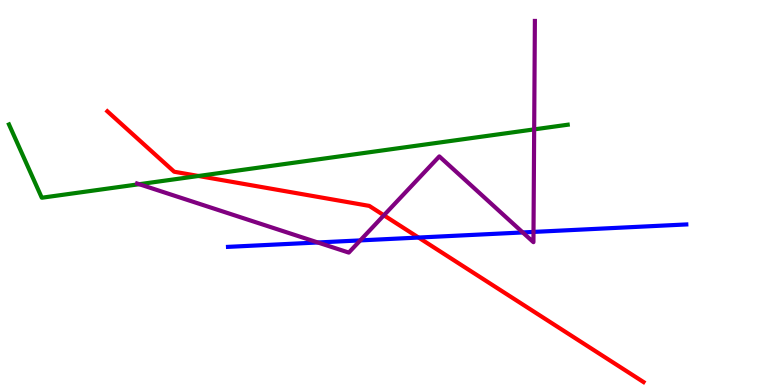[{'lines': ['blue', 'red'], 'intersections': [{'x': 5.4, 'y': 3.83}]}, {'lines': ['green', 'red'], 'intersections': [{'x': 2.56, 'y': 5.43}]}, {'lines': ['purple', 'red'], 'intersections': [{'x': 4.95, 'y': 4.41}]}, {'lines': ['blue', 'green'], 'intersections': []}, {'lines': ['blue', 'purple'], 'intersections': [{'x': 4.1, 'y': 3.7}, {'x': 4.65, 'y': 3.76}, {'x': 6.75, 'y': 3.96}, {'x': 6.88, 'y': 3.98}]}, {'lines': ['green', 'purple'], 'intersections': [{'x': 1.8, 'y': 5.22}, {'x': 6.89, 'y': 6.64}]}]